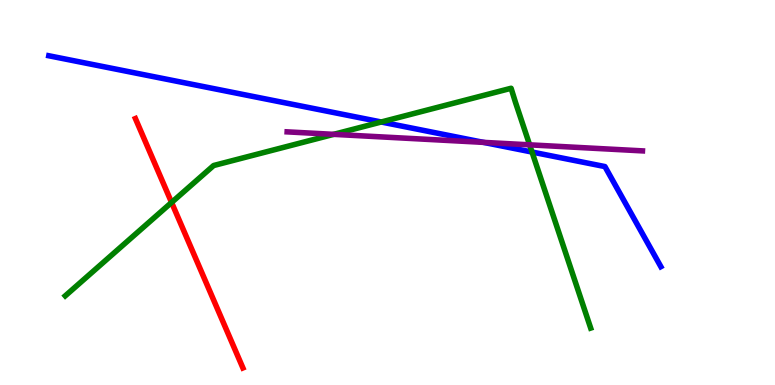[{'lines': ['blue', 'red'], 'intersections': []}, {'lines': ['green', 'red'], 'intersections': [{'x': 2.21, 'y': 4.74}]}, {'lines': ['purple', 'red'], 'intersections': []}, {'lines': ['blue', 'green'], 'intersections': [{'x': 4.92, 'y': 6.83}, {'x': 6.86, 'y': 6.05}]}, {'lines': ['blue', 'purple'], 'intersections': [{'x': 6.24, 'y': 6.3}]}, {'lines': ['green', 'purple'], 'intersections': [{'x': 4.31, 'y': 6.51}, {'x': 6.83, 'y': 6.24}]}]